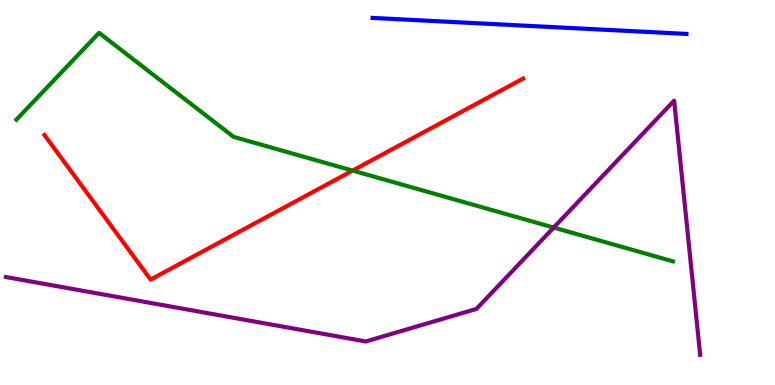[{'lines': ['blue', 'red'], 'intersections': []}, {'lines': ['green', 'red'], 'intersections': [{'x': 4.55, 'y': 5.57}]}, {'lines': ['purple', 'red'], 'intersections': []}, {'lines': ['blue', 'green'], 'intersections': []}, {'lines': ['blue', 'purple'], 'intersections': []}, {'lines': ['green', 'purple'], 'intersections': [{'x': 7.14, 'y': 4.09}]}]